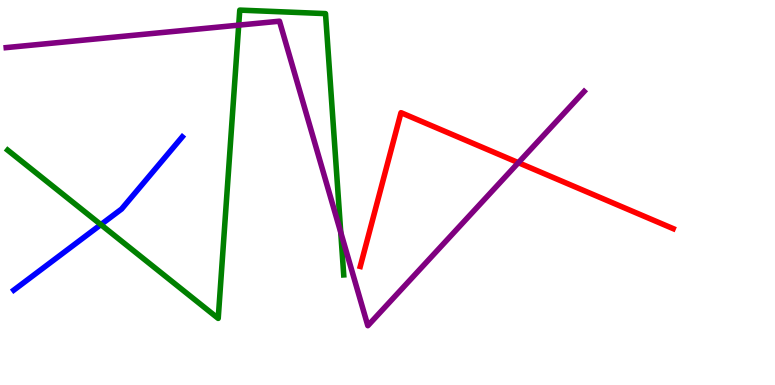[{'lines': ['blue', 'red'], 'intersections': []}, {'lines': ['green', 'red'], 'intersections': []}, {'lines': ['purple', 'red'], 'intersections': [{'x': 6.69, 'y': 5.77}]}, {'lines': ['blue', 'green'], 'intersections': [{'x': 1.3, 'y': 4.17}]}, {'lines': ['blue', 'purple'], 'intersections': []}, {'lines': ['green', 'purple'], 'intersections': [{'x': 3.08, 'y': 9.35}, {'x': 4.4, 'y': 3.96}]}]